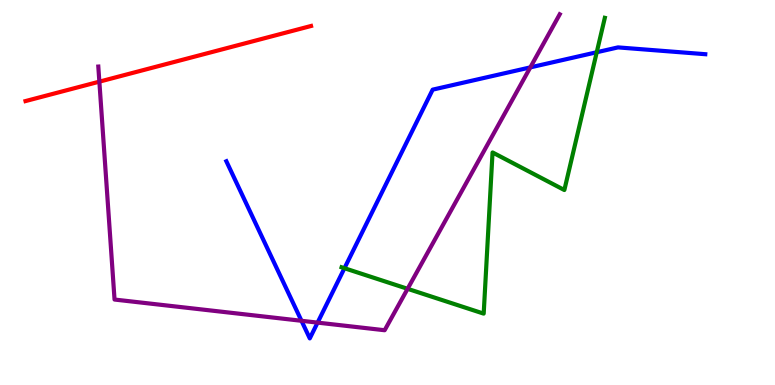[{'lines': ['blue', 'red'], 'intersections': []}, {'lines': ['green', 'red'], 'intersections': []}, {'lines': ['purple', 'red'], 'intersections': [{'x': 1.28, 'y': 7.88}]}, {'lines': ['blue', 'green'], 'intersections': [{'x': 4.44, 'y': 3.03}, {'x': 7.7, 'y': 8.64}]}, {'lines': ['blue', 'purple'], 'intersections': [{'x': 3.89, 'y': 1.67}, {'x': 4.1, 'y': 1.62}, {'x': 6.84, 'y': 8.25}]}, {'lines': ['green', 'purple'], 'intersections': [{'x': 5.26, 'y': 2.5}]}]